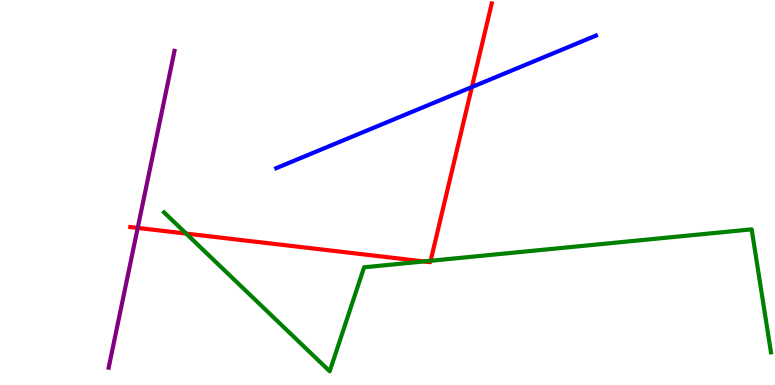[{'lines': ['blue', 'red'], 'intersections': [{'x': 6.09, 'y': 7.74}]}, {'lines': ['green', 'red'], 'intersections': [{'x': 2.4, 'y': 3.93}, {'x': 5.47, 'y': 3.21}, {'x': 5.56, 'y': 3.23}]}, {'lines': ['purple', 'red'], 'intersections': [{'x': 1.78, 'y': 4.08}]}, {'lines': ['blue', 'green'], 'intersections': []}, {'lines': ['blue', 'purple'], 'intersections': []}, {'lines': ['green', 'purple'], 'intersections': []}]